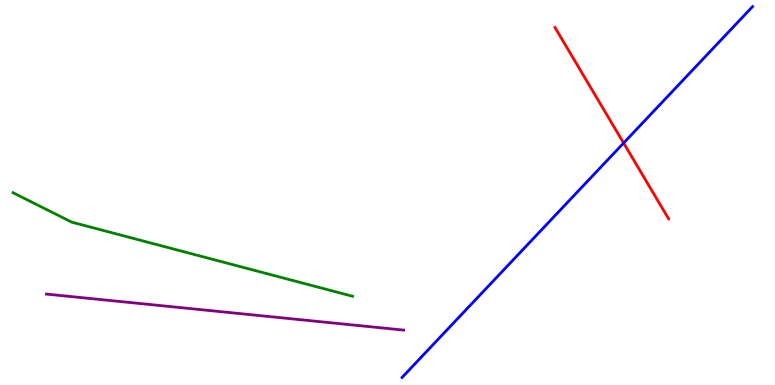[{'lines': ['blue', 'red'], 'intersections': [{'x': 8.05, 'y': 6.28}]}, {'lines': ['green', 'red'], 'intersections': []}, {'lines': ['purple', 'red'], 'intersections': []}, {'lines': ['blue', 'green'], 'intersections': []}, {'lines': ['blue', 'purple'], 'intersections': []}, {'lines': ['green', 'purple'], 'intersections': []}]